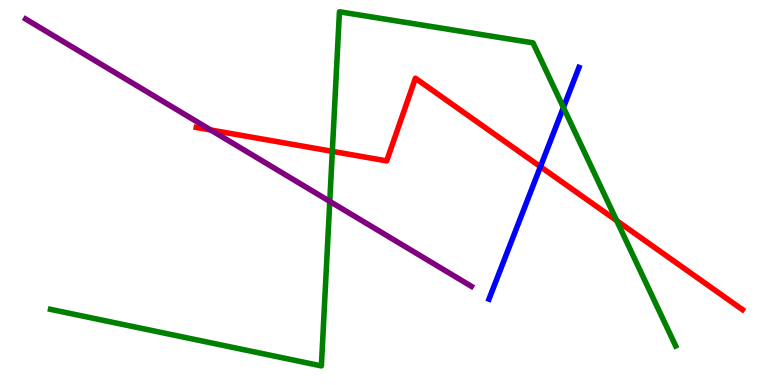[{'lines': ['blue', 'red'], 'intersections': [{'x': 6.97, 'y': 5.67}]}, {'lines': ['green', 'red'], 'intersections': [{'x': 4.29, 'y': 6.07}, {'x': 7.96, 'y': 4.27}]}, {'lines': ['purple', 'red'], 'intersections': [{'x': 2.72, 'y': 6.62}]}, {'lines': ['blue', 'green'], 'intersections': [{'x': 7.27, 'y': 7.21}]}, {'lines': ['blue', 'purple'], 'intersections': []}, {'lines': ['green', 'purple'], 'intersections': [{'x': 4.26, 'y': 4.77}]}]